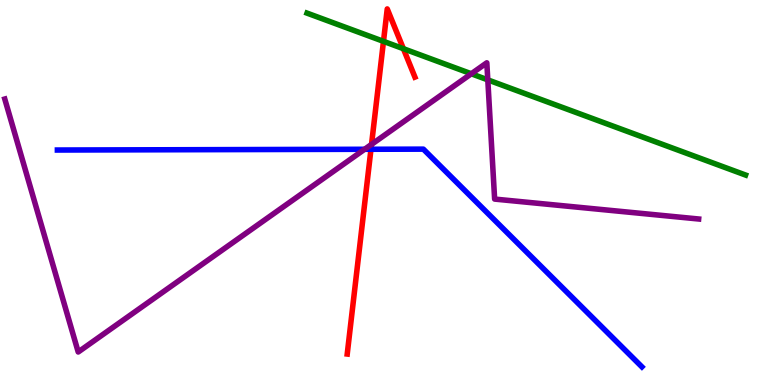[{'lines': ['blue', 'red'], 'intersections': [{'x': 4.79, 'y': 6.12}]}, {'lines': ['green', 'red'], 'intersections': [{'x': 4.95, 'y': 8.93}, {'x': 5.21, 'y': 8.74}]}, {'lines': ['purple', 'red'], 'intersections': [{'x': 4.79, 'y': 6.25}]}, {'lines': ['blue', 'green'], 'intersections': []}, {'lines': ['blue', 'purple'], 'intersections': [{'x': 4.7, 'y': 6.12}]}, {'lines': ['green', 'purple'], 'intersections': [{'x': 6.08, 'y': 8.08}, {'x': 6.29, 'y': 7.93}]}]